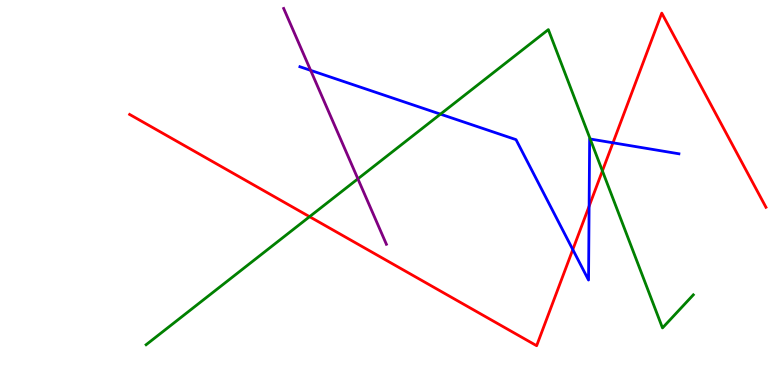[{'lines': ['blue', 'red'], 'intersections': [{'x': 7.39, 'y': 3.52}, {'x': 7.6, 'y': 4.64}, {'x': 7.91, 'y': 6.29}]}, {'lines': ['green', 'red'], 'intersections': [{'x': 3.99, 'y': 4.37}, {'x': 7.77, 'y': 5.56}]}, {'lines': ['purple', 'red'], 'intersections': []}, {'lines': ['blue', 'green'], 'intersections': [{'x': 5.68, 'y': 7.04}, {'x': 7.62, 'y': 6.39}]}, {'lines': ['blue', 'purple'], 'intersections': [{'x': 4.01, 'y': 8.17}]}, {'lines': ['green', 'purple'], 'intersections': [{'x': 4.62, 'y': 5.36}]}]